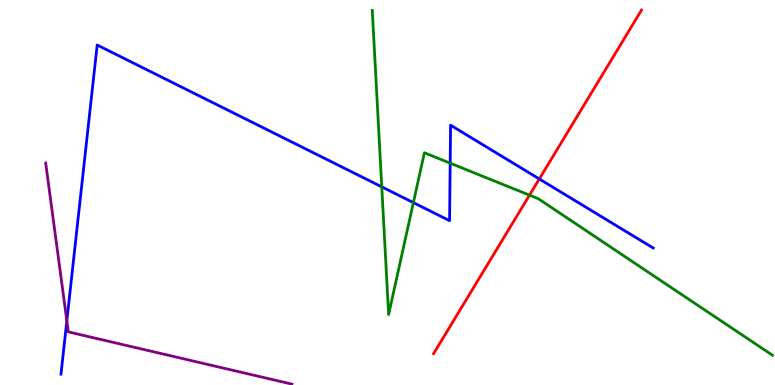[{'lines': ['blue', 'red'], 'intersections': [{'x': 6.96, 'y': 5.35}]}, {'lines': ['green', 'red'], 'intersections': [{'x': 6.83, 'y': 4.93}]}, {'lines': ['purple', 'red'], 'intersections': []}, {'lines': ['blue', 'green'], 'intersections': [{'x': 4.93, 'y': 5.15}, {'x': 5.33, 'y': 4.74}, {'x': 5.81, 'y': 5.76}]}, {'lines': ['blue', 'purple'], 'intersections': [{'x': 0.862, 'y': 1.67}]}, {'lines': ['green', 'purple'], 'intersections': []}]